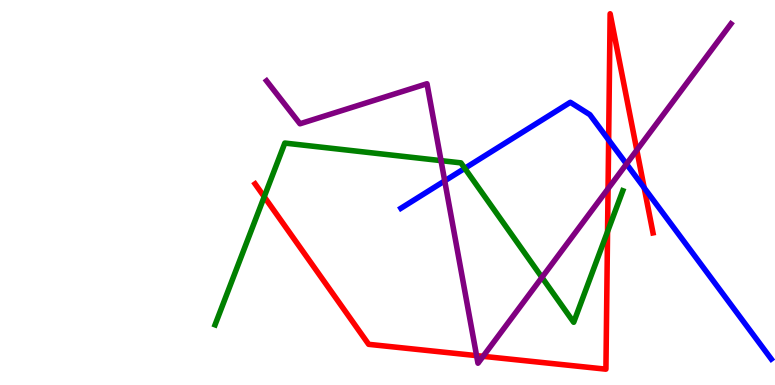[{'lines': ['blue', 'red'], 'intersections': [{'x': 7.85, 'y': 6.36}, {'x': 8.31, 'y': 5.12}]}, {'lines': ['green', 'red'], 'intersections': [{'x': 3.41, 'y': 4.89}, {'x': 7.84, 'y': 3.99}]}, {'lines': ['purple', 'red'], 'intersections': [{'x': 6.15, 'y': 0.763}, {'x': 6.23, 'y': 0.745}, {'x': 7.85, 'y': 5.1}, {'x': 8.22, 'y': 6.1}]}, {'lines': ['blue', 'green'], 'intersections': [{'x': 6.0, 'y': 5.63}]}, {'lines': ['blue', 'purple'], 'intersections': [{'x': 5.74, 'y': 5.3}, {'x': 8.08, 'y': 5.74}]}, {'lines': ['green', 'purple'], 'intersections': [{'x': 5.69, 'y': 5.83}, {'x': 6.99, 'y': 2.79}]}]